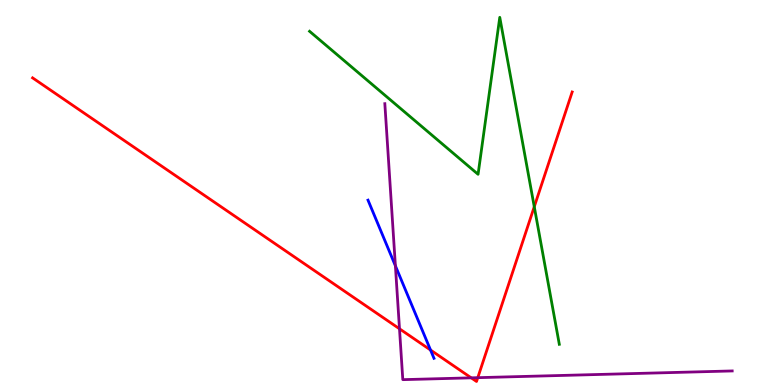[{'lines': ['blue', 'red'], 'intersections': [{'x': 5.56, 'y': 0.909}]}, {'lines': ['green', 'red'], 'intersections': [{'x': 6.89, 'y': 4.63}]}, {'lines': ['purple', 'red'], 'intersections': [{'x': 5.15, 'y': 1.46}, {'x': 6.08, 'y': 0.186}, {'x': 6.16, 'y': 0.19}]}, {'lines': ['blue', 'green'], 'intersections': []}, {'lines': ['blue', 'purple'], 'intersections': [{'x': 5.1, 'y': 3.1}]}, {'lines': ['green', 'purple'], 'intersections': []}]